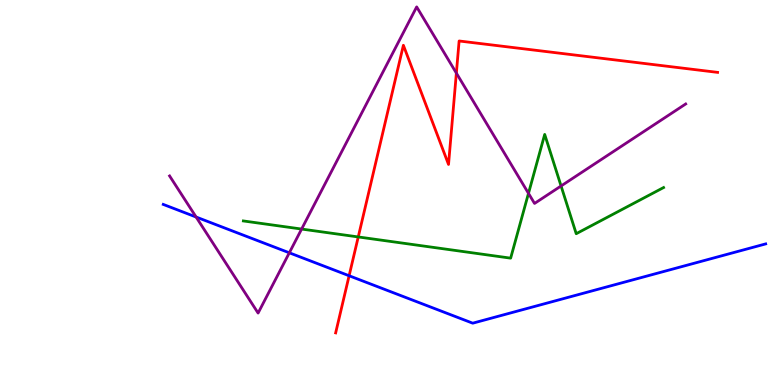[{'lines': ['blue', 'red'], 'intersections': [{'x': 4.5, 'y': 2.84}]}, {'lines': ['green', 'red'], 'intersections': [{'x': 4.62, 'y': 3.85}]}, {'lines': ['purple', 'red'], 'intersections': [{'x': 5.89, 'y': 8.1}]}, {'lines': ['blue', 'green'], 'intersections': []}, {'lines': ['blue', 'purple'], 'intersections': [{'x': 2.53, 'y': 4.36}, {'x': 3.73, 'y': 3.43}]}, {'lines': ['green', 'purple'], 'intersections': [{'x': 3.89, 'y': 4.05}, {'x': 6.82, 'y': 4.98}, {'x': 7.24, 'y': 5.17}]}]